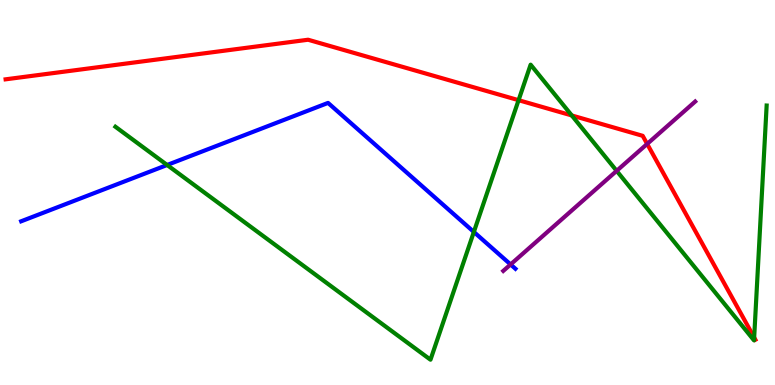[{'lines': ['blue', 'red'], 'intersections': []}, {'lines': ['green', 'red'], 'intersections': [{'x': 6.69, 'y': 7.4}, {'x': 7.38, 'y': 7.0}, {'x': 9.73, 'y': 1.23}]}, {'lines': ['purple', 'red'], 'intersections': [{'x': 8.35, 'y': 6.26}]}, {'lines': ['blue', 'green'], 'intersections': [{'x': 2.16, 'y': 5.71}, {'x': 6.11, 'y': 3.98}]}, {'lines': ['blue', 'purple'], 'intersections': [{'x': 6.59, 'y': 3.13}]}, {'lines': ['green', 'purple'], 'intersections': [{'x': 7.96, 'y': 5.56}]}]